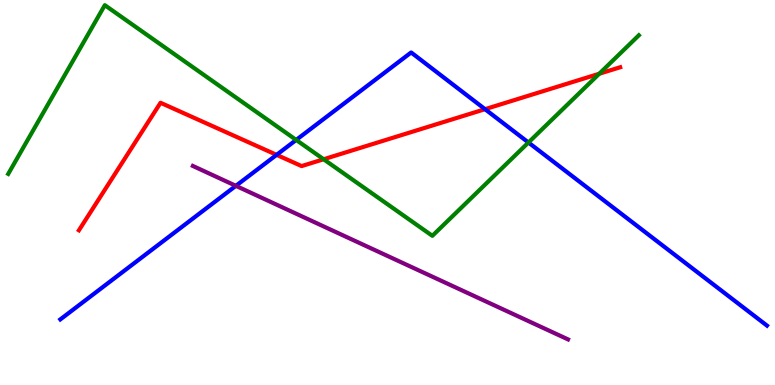[{'lines': ['blue', 'red'], 'intersections': [{'x': 3.57, 'y': 5.98}, {'x': 6.26, 'y': 7.16}]}, {'lines': ['green', 'red'], 'intersections': [{'x': 4.18, 'y': 5.86}, {'x': 7.73, 'y': 8.08}]}, {'lines': ['purple', 'red'], 'intersections': []}, {'lines': ['blue', 'green'], 'intersections': [{'x': 3.82, 'y': 6.37}, {'x': 6.82, 'y': 6.3}]}, {'lines': ['blue', 'purple'], 'intersections': [{'x': 3.04, 'y': 5.17}]}, {'lines': ['green', 'purple'], 'intersections': []}]